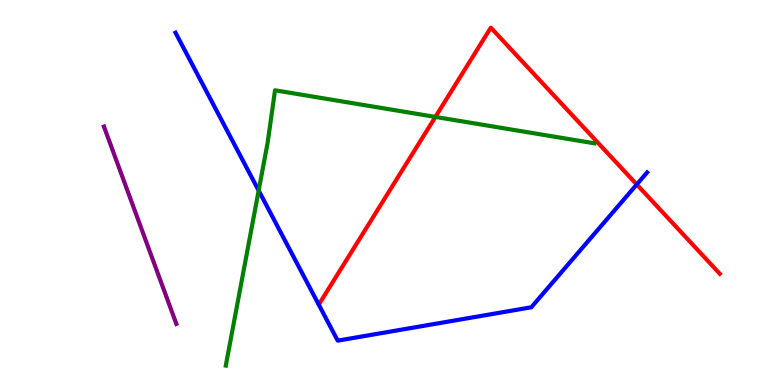[{'lines': ['blue', 'red'], 'intersections': [{'x': 8.22, 'y': 5.21}]}, {'lines': ['green', 'red'], 'intersections': [{'x': 5.62, 'y': 6.96}]}, {'lines': ['purple', 'red'], 'intersections': []}, {'lines': ['blue', 'green'], 'intersections': [{'x': 3.34, 'y': 5.05}]}, {'lines': ['blue', 'purple'], 'intersections': []}, {'lines': ['green', 'purple'], 'intersections': []}]